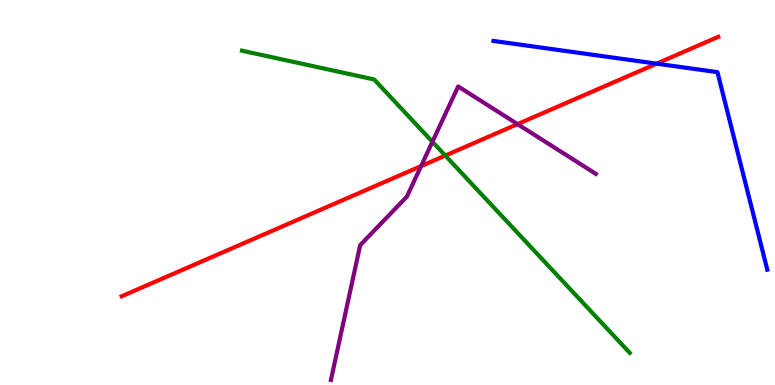[{'lines': ['blue', 'red'], 'intersections': [{'x': 8.47, 'y': 8.35}]}, {'lines': ['green', 'red'], 'intersections': [{'x': 5.75, 'y': 5.96}]}, {'lines': ['purple', 'red'], 'intersections': [{'x': 5.43, 'y': 5.69}, {'x': 6.68, 'y': 6.78}]}, {'lines': ['blue', 'green'], 'intersections': []}, {'lines': ['blue', 'purple'], 'intersections': []}, {'lines': ['green', 'purple'], 'intersections': [{'x': 5.58, 'y': 6.32}]}]